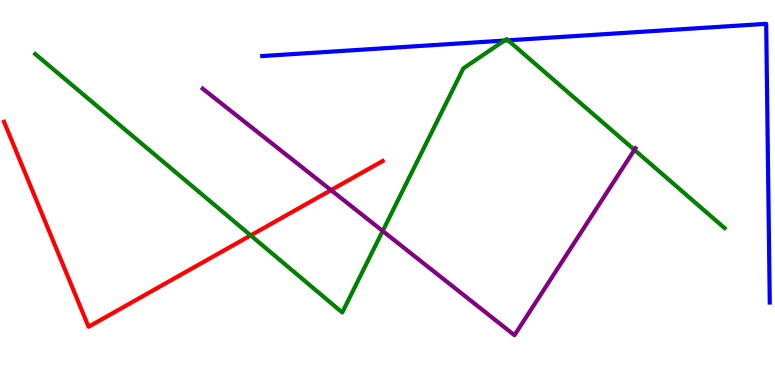[{'lines': ['blue', 'red'], 'intersections': []}, {'lines': ['green', 'red'], 'intersections': [{'x': 3.23, 'y': 3.89}]}, {'lines': ['purple', 'red'], 'intersections': [{'x': 4.27, 'y': 5.06}]}, {'lines': ['blue', 'green'], 'intersections': [{'x': 6.51, 'y': 8.95}, {'x': 6.56, 'y': 8.95}]}, {'lines': ['blue', 'purple'], 'intersections': []}, {'lines': ['green', 'purple'], 'intersections': [{'x': 4.94, 'y': 4.0}, {'x': 8.19, 'y': 6.11}]}]